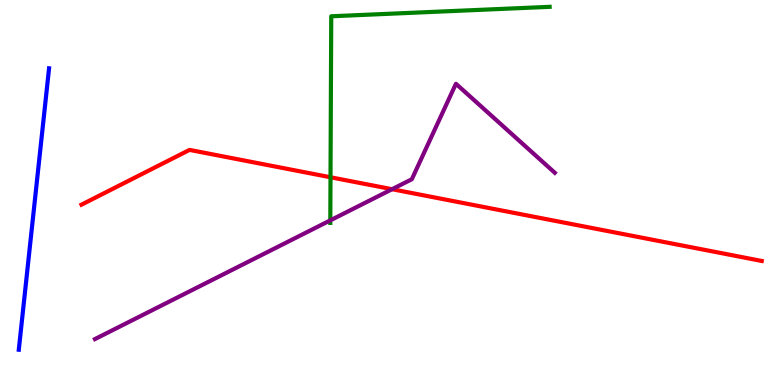[{'lines': ['blue', 'red'], 'intersections': []}, {'lines': ['green', 'red'], 'intersections': [{'x': 4.26, 'y': 5.4}]}, {'lines': ['purple', 'red'], 'intersections': [{'x': 5.06, 'y': 5.09}]}, {'lines': ['blue', 'green'], 'intersections': []}, {'lines': ['blue', 'purple'], 'intersections': []}, {'lines': ['green', 'purple'], 'intersections': [{'x': 4.26, 'y': 4.28}]}]